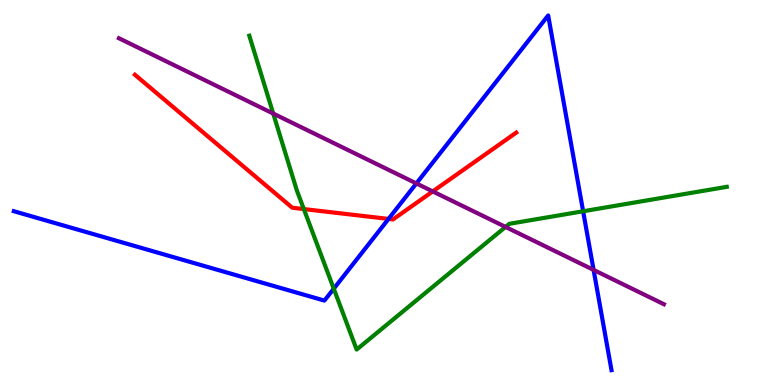[{'lines': ['blue', 'red'], 'intersections': [{'x': 5.01, 'y': 4.31}]}, {'lines': ['green', 'red'], 'intersections': [{'x': 3.92, 'y': 4.57}]}, {'lines': ['purple', 'red'], 'intersections': [{'x': 5.58, 'y': 5.03}]}, {'lines': ['blue', 'green'], 'intersections': [{'x': 4.31, 'y': 2.5}, {'x': 7.52, 'y': 4.51}]}, {'lines': ['blue', 'purple'], 'intersections': [{'x': 5.37, 'y': 5.24}, {'x': 7.66, 'y': 2.99}]}, {'lines': ['green', 'purple'], 'intersections': [{'x': 3.53, 'y': 7.05}, {'x': 6.52, 'y': 4.11}]}]